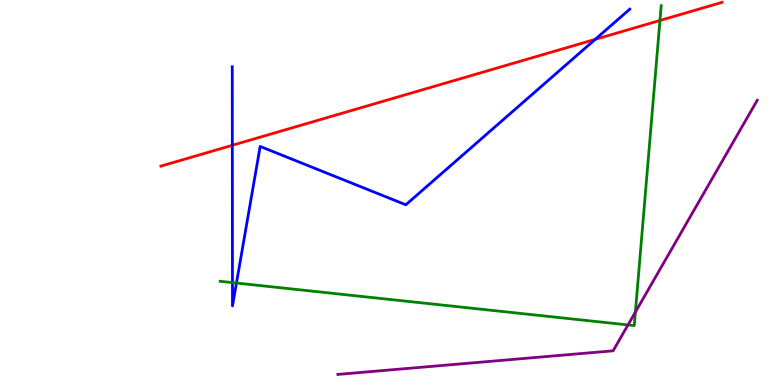[{'lines': ['blue', 'red'], 'intersections': [{'x': 3.0, 'y': 6.23}, {'x': 7.68, 'y': 8.98}]}, {'lines': ['green', 'red'], 'intersections': [{'x': 8.52, 'y': 9.47}]}, {'lines': ['purple', 'red'], 'intersections': []}, {'lines': ['blue', 'green'], 'intersections': [{'x': 3.0, 'y': 2.66}, {'x': 3.05, 'y': 2.65}]}, {'lines': ['blue', 'purple'], 'intersections': []}, {'lines': ['green', 'purple'], 'intersections': [{'x': 8.1, 'y': 1.56}, {'x': 8.2, 'y': 1.89}]}]